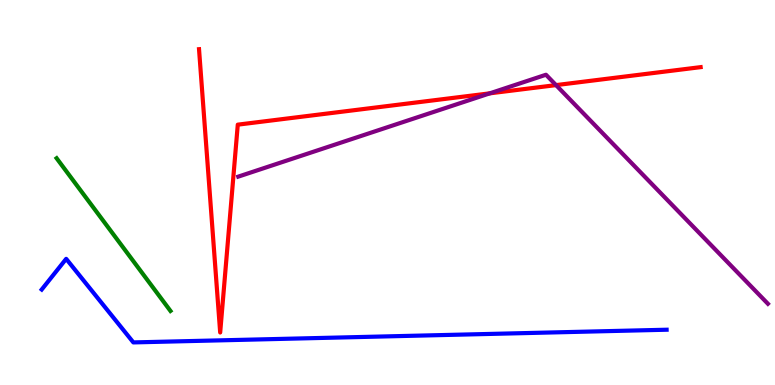[{'lines': ['blue', 'red'], 'intersections': []}, {'lines': ['green', 'red'], 'intersections': []}, {'lines': ['purple', 'red'], 'intersections': [{'x': 6.32, 'y': 7.58}, {'x': 7.17, 'y': 7.79}]}, {'lines': ['blue', 'green'], 'intersections': []}, {'lines': ['blue', 'purple'], 'intersections': []}, {'lines': ['green', 'purple'], 'intersections': []}]